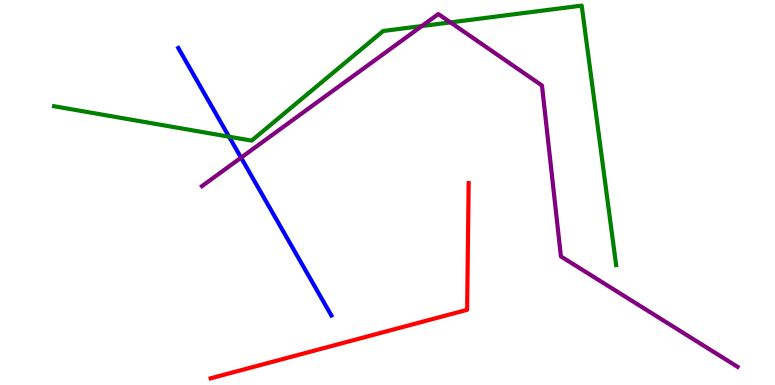[{'lines': ['blue', 'red'], 'intersections': []}, {'lines': ['green', 'red'], 'intersections': []}, {'lines': ['purple', 'red'], 'intersections': []}, {'lines': ['blue', 'green'], 'intersections': [{'x': 2.96, 'y': 6.45}]}, {'lines': ['blue', 'purple'], 'intersections': [{'x': 3.11, 'y': 5.9}]}, {'lines': ['green', 'purple'], 'intersections': [{'x': 5.44, 'y': 9.32}, {'x': 5.81, 'y': 9.42}]}]